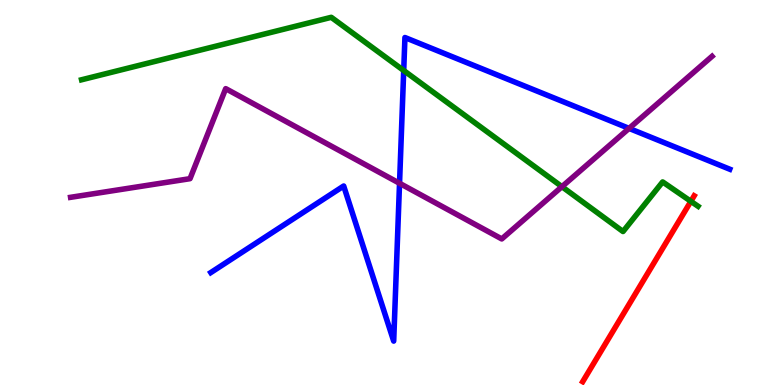[{'lines': ['blue', 'red'], 'intersections': []}, {'lines': ['green', 'red'], 'intersections': [{'x': 8.91, 'y': 4.77}]}, {'lines': ['purple', 'red'], 'intersections': []}, {'lines': ['blue', 'green'], 'intersections': [{'x': 5.21, 'y': 8.17}]}, {'lines': ['blue', 'purple'], 'intersections': [{'x': 5.16, 'y': 5.24}, {'x': 8.12, 'y': 6.67}]}, {'lines': ['green', 'purple'], 'intersections': [{'x': 7.25, 'y': 5.15}]}]